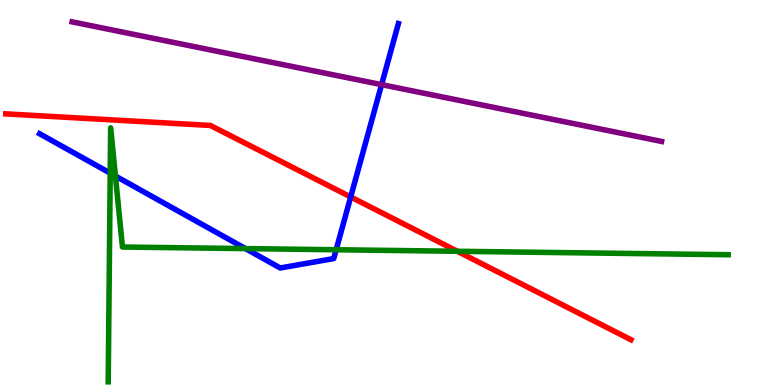[{'lines': ['blue', 'red'], 'intersections': [{'x': 4.53, 'y': 4.88}]}, {'lines': ['green', 'red'], 'intersections': [{'x': 5.9, 'y': 3.47}]}, {'lines': ['purple', 'red'], 'intersections': []}, {'lines': ['blue', 'green'], 'intersections': [{'x': 1.42, 'y': 5.5}, {'x': 1.49, 'y': 5.43}, {'x': 3.17, 'y': 3.54}, {'x': 4.34, 'y': 3.51}]}, {'lines': ['blue', 'purple'], 'intersections': [{'x': 4.92, 'y': 7.8}]}, {'lines': ['green', 'purple'], 'intersections': []}]